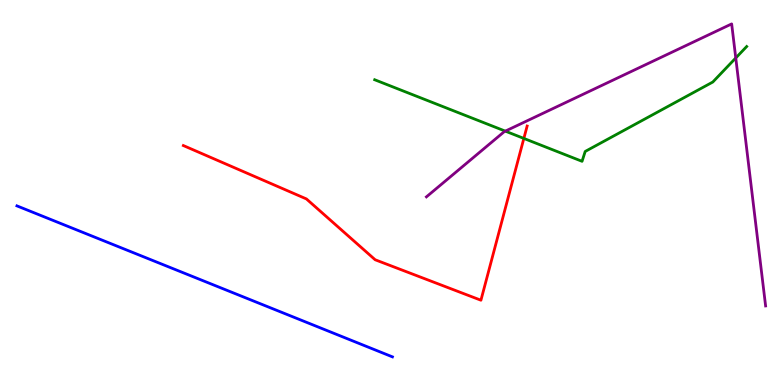[{'lines': ['blue', 'red'], 'intersections': []}, {'lines': ['green', 'red'], 'intersections': [{'x': 6.76, 'y': 6.4}]}, {'lines': ['purple', 'red'], 'intersections': []}, {'lines': ['blue', 'green'], 'intersections': []}, {'lines': ['blue', 'purple'], 'intersections': []}, {'lines': ['green', 'purple'], 'intersections': [{'x': 6.52, 'y': 6.59}, {'x': 9.49, 'y': 8.49}]}]